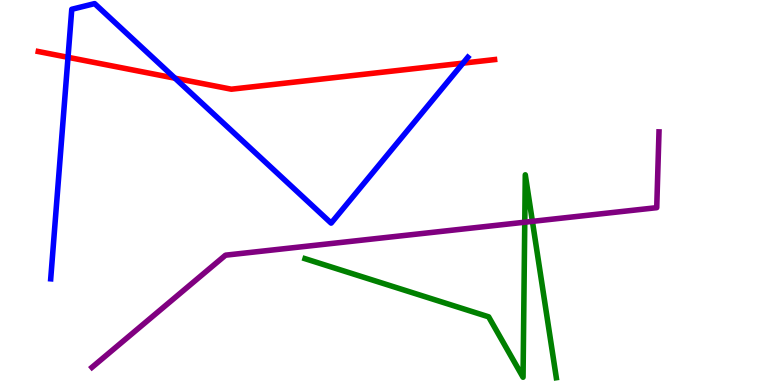[{'lines': ['blue', 'red'], 'intersections': [{'x': 0.878, 'y': 8.51}, {'x': 2.26, 'y': 7.97}, {'x': 5.97, 'y': 8.36}]}, {'lines': ['green', 'red'], 'intersections': []}, {'lines': ['purple', 'red'], 'intersections': []}, {'lines': ['blue', 'green'], 'intersections': []}, {'lines': ['blue', 'purple'], 'intersections': []}, {'lines': ['green', 'purple'], 'intersections': [{'x': 6.77, 'y': 4.23}, {'x': 6.87, 'y': 4.25}]}]